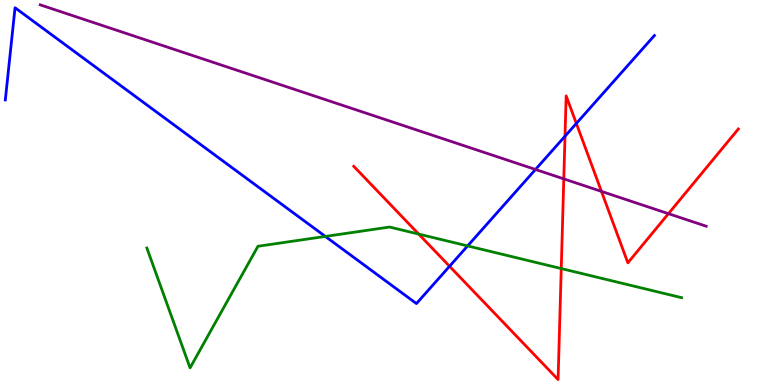[{'lines': ['blue', 'red'], 'intersections': [{'x': 5.8, 'y': 3.08}, {'x': 7.29, 'y': 6.46}, {'x': 7.44, 'y': 6.79}]}, {'lines': ['green', 'red'], 'intersections': [{'x': 5.4, 'y': 3.92}, {'x': 7.24, 'y': 3.02}]}, {'lines': ['purple', 'red'], 'intersections': [{'x': 7.27, 'y': 5.35}, {'x': 7.76, 'y': 5.03}, {'x': 8.63, 'y': 4.45}]}, {'lines': ['blue', 'green'], 'intersections': [{'x': 4.2, 'y': 3.86}, {'x': 6.03, 'y': 3.61}]}, {'lines': ['blue', 'purple'], 'intersections': [{'x': 6.91, 'y': 5.6}]}, {'lines': ['green', 'purple'], 'intersections': []}]